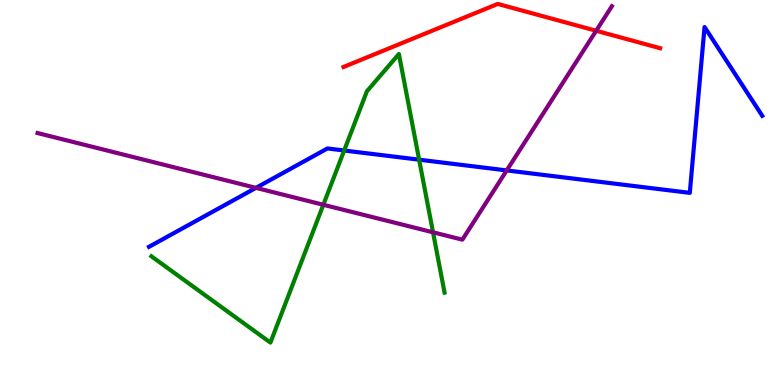[{'lines': ['blue', 'red'], 'intersections': []}, {'lines': ['green', 'red'], 'intersections': []}, {'lines': ['purple', 'red'], 'intersections': [{'x': 7.69, 'y': 9.2}]}, {'lines': ['blue', 'green'], 'intersections': [{'x': 4.44, 'y': 6.09}, {'x': 5.41, 'y': 5.85}]}, {'lines': ['blue', 'purple'], 'intersections': [{'x': 3.3, 'y': 5.12}, {'x': 6.54, 'y': 5.57}]}, {'lines': ['green', 'purple'], 'intersections': [{'x': 4.17, 'y': 4.68}, {'x': 5.59, 'y': 3.97}]}]